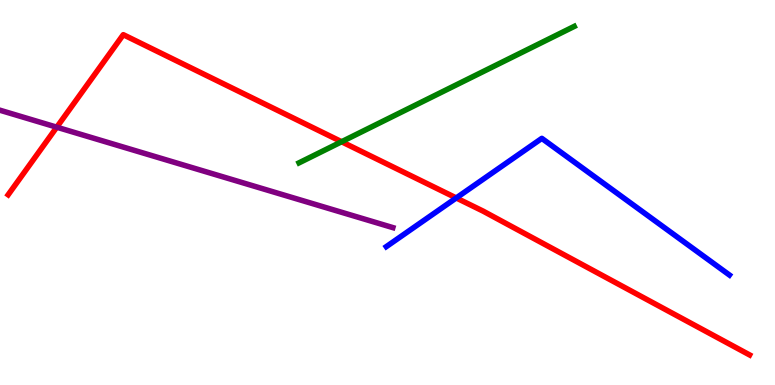[{'lines': ['blue', 'red'], 'intersections': [{'x': 5.89, 'y': 4.86}]}, {'lines': ['green', 'red'], 'intersections': [{'x': 4.41, 'y': 6.32}]}, {'lines': ['purple', 'red'], 'intersections': [{'x': 0.732, 'y': 6.7}]}, {'lines': ['blue', 'green'], 'intersections': []}, {'lines': ['blue', 'purple'], 'intersections': []}, {'lines': ['green', 'purple'], 'intersections': []}]